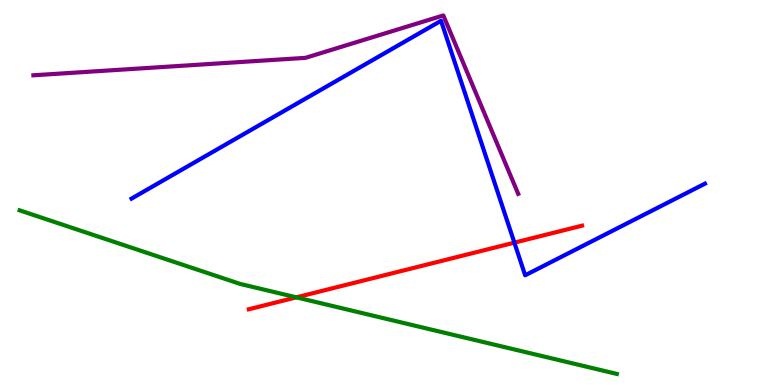[{'lines': ['blue', 'red'], 'intersections': [{'x': 6.64, 'y': 3.7}]}, {'lines': ['green', 'red'], 'intersections': [{'x': 3.82, 'y': 2.28}]}, {'lines': ['purple', 'red'], 'intersections': []}, {'lines': ['blue', 'green'], 'intersections': []}, {'lines': ['blue', 'purple'], 'intersections': []}, {'lines': ['green', 'purple'], 'intersections': []}]